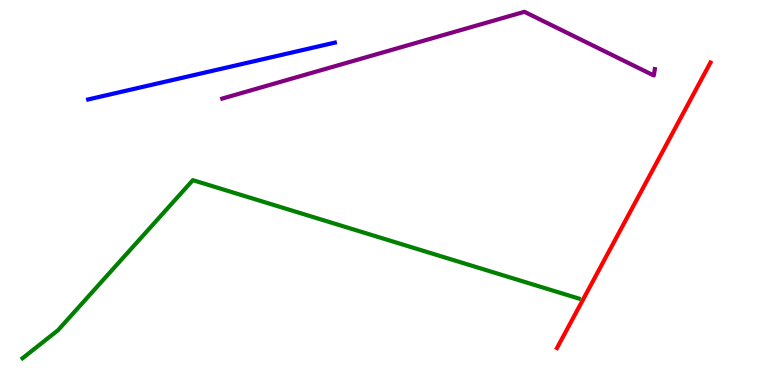[{'lines': ['blue', 'red'], 'intersections': []}, {'lines': ['green', 'red'], 'intersections': []}, {'lines': ['purple', 'red'], 'intersections': []}, {'lines': ['blue', 'green'], 'intersections': []}, {'lines': ['blue', 'purple'], 'intersections': []}, {'lines': ['green', 'purple'], 'intersections': []}]